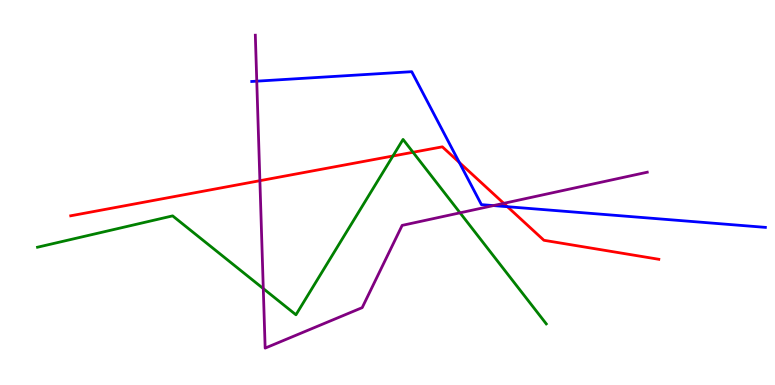[{'lines': ['blue', 'red'], 'intersections': [{'x': 5.93, 'y': 5.78}, {'x': 6.55, 'y': 4.63}]}, {'lines': ['green', 'red'], 'intersections': [{'x': 5.07, 'y': 5.95}, {'x': 5.33, 'y': 6.04}]}, {'lines': ['purple', 'red'], 'intersections': [{'x': 3.35, 'y': 5.31}, {'x': 6.5, 'y': 4.72}]}, {'lines': ['blue', 'green'], 'intersections': []}, {'lines': ['blue', 'purple'], 'intersections': [{'x': 3.31, 'y': 7.89}, {'x': 6.37, 'y': 4.66}]}, {'lines': ['green', 'purple'], 'intersections': [{'x': 3.4, 'y': 2.5}, {'x': 5.94, 'y': 4.47}]}]